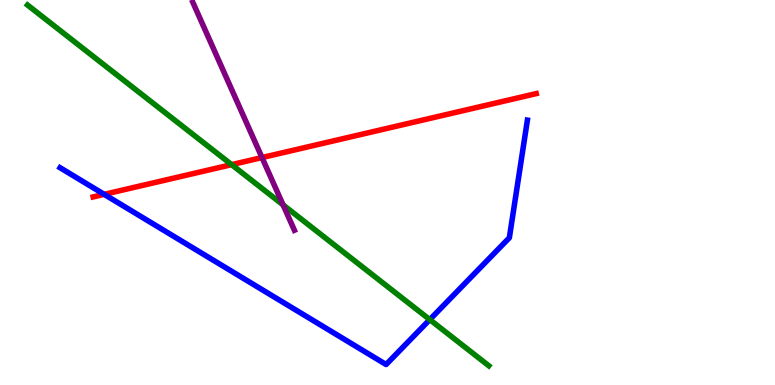[{'lines': ['blue', 'red'], 'intersections': [{'x': 1.34, 'y': 4.95}]}, {'lines': ['green', 'red'], 'intersections': [{'x': 2.99, 'y': 5.72}]}, {'lines': ['purple', 'red'], 'intersections': [{'x': 3.38, 'y': 5.91}]}, {'lines': ['blue', 'green'], 'intersections': [{'x': 5.55, 'y': 1.7}]}, {'lines': ['blue', 'purple'], 'intersections': []}, {'lines': ['green', 'purple'], 'intersections': [{'x': 3.65, 'y': 4.68}]}]